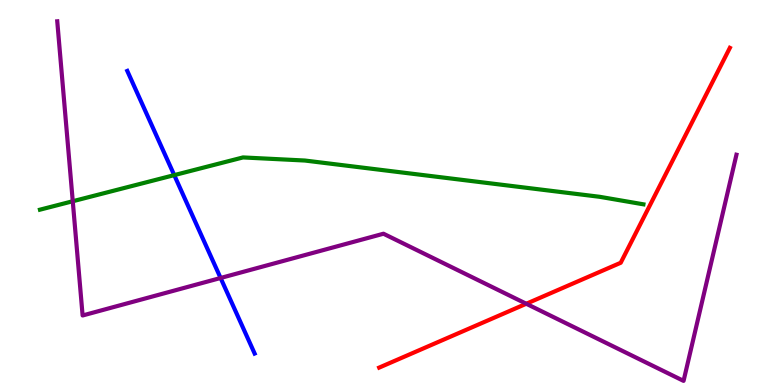[{'lines': ['blue', 'red'], 'intersections': []}, {'lines': ['green', 'red'], 'intersections': []}, {'lines': ['purple', 'red'], 'intersections': [{'x': 6.79, 'y': 2.11}]}, {'lines': ['blue', 'green'], 'intersections': [{'x': 2.25, 'y': 5.45}]}, {'lines': ['blue', 'purple'], 'intersections': [{'x': 2.85, 'y': 2.78}]}, {'lines': ['green', 'purple'], 'intersections': [{'x': 0.939, 'y': 4.77}]}]